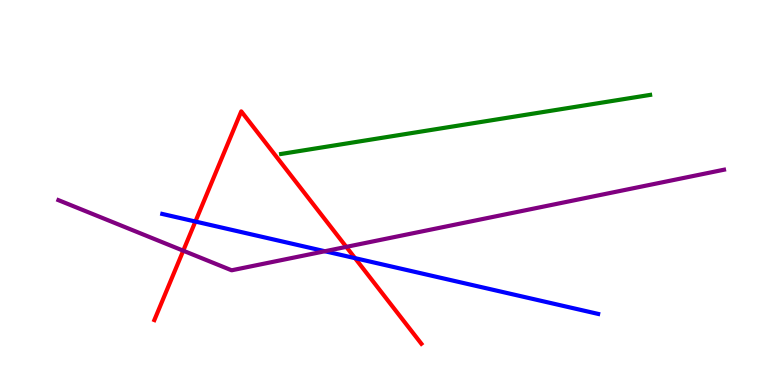[{'lines': ['blue', 'red'], 'intersections': [{'x': 2.52, 'y': 4.25}, {'x': 4.58, 'y': 3.29}]}, {'lines': ['green', 'red'], 'intersections': []}, {'lines': ['purple', 'red'], 'intersections': [{'x': 2.36, 'y': 3.49}, {'x': 4.47, 'y': 3.59}]}, {'lines': ['blue', 'green'], 'intersections': []}, {'lines': ['blue', 'purple'], 'intersections': [{'x': 4.19, 'y': 3.47}]}, {'lines': ['green', 'purple'], 'intersections': []}]